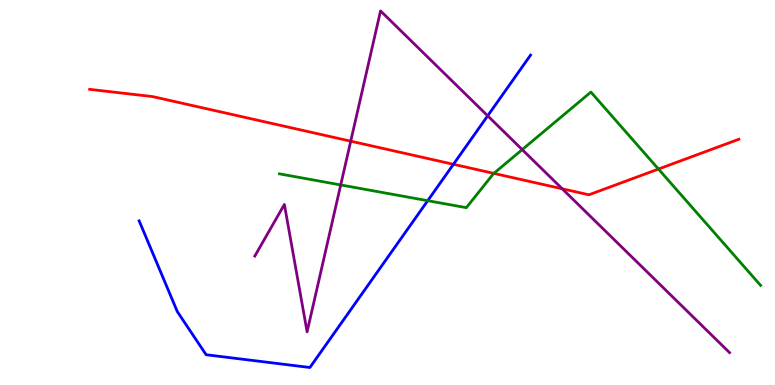[{'lines': ['blue', 'red'], 'intersections': [{'x': 5.85, 'y': 5.73}]}, {'lines': ['green', 'red'], 'intersections': [{'x': 6.37, 'y': 5.5}, {'x': 8.5, 'y': 5.61}]}, {'lines': ['purple', 'red'], 'intersections': [{'x': 4.53, 'y': 6.33}, {'x': 7.25, 'y': 5.1}]}, {'lines': ['blue', 'green'], 'intersections': [{'x': 5.52, 'y': 4.79}]}, {'lines': ['blue', 'purple'], 'intersections': [{'x': 6.29, 'y': 6.99}]}, {'lines': ['green', 'purple'], 'intersections': [{'x': 4.4, 'y': 5.2}, {'x': 6.74, 'y': 6.11}]}]